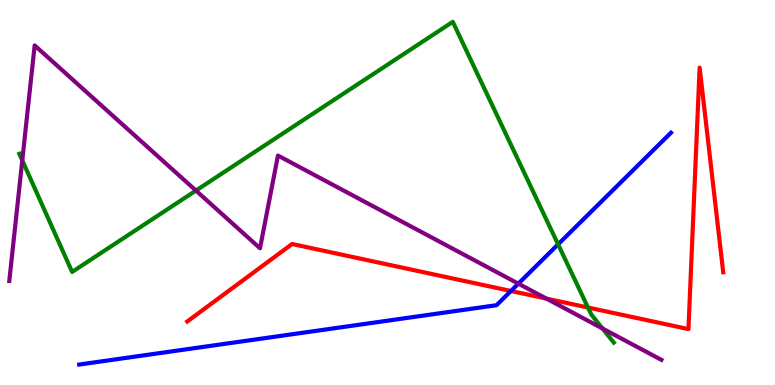[{'lines': ['blue', 'red'], 'intersections': [{'x': 6.59, 'y': 2.44}]}, {'lines': ['green', 'red'], 'intersections': [{'x': 7.59, 'y': 2.01}]}, {'lines': ['purple', 'red'], 'intersections': [{'x': 7.05, 'y': 2.24}]}, {'lines': ['blue', 'green'], 'intersections': [{'x': 7.2, 'y': 3.65}]}, {'lines': ['blue', 'purple'], 'intersections': [{'x': 6.69, 'y': 2.63}]}, {'lines': ['green', 'purple'], 'intersections': [{'x': 0.287, 'y': 5.83}, {'x': 2.53, 'y': 5.05}, {'x': 7.77, 'y': 1.47}]}]